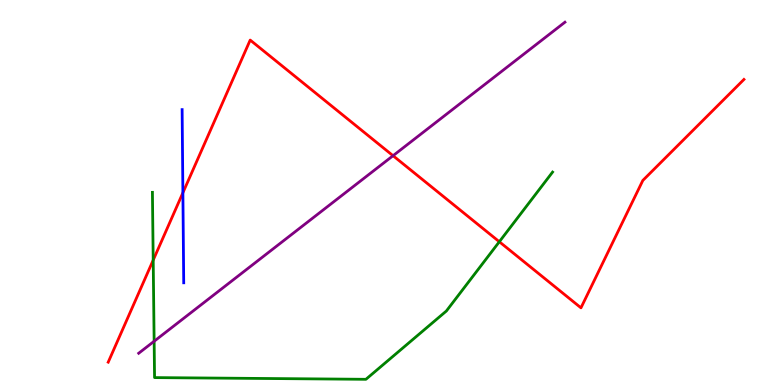[{'lines': ['blue', 'red'], 'intersections': [{'x': 2.36, 'y': 4.99}]}, {'lines': ['green', 'red'], 'intersections': [{'x': 1.98, 'y': 3.24}, {'x': 6.44, 'y': 3.72}]}, {'lines': ['purple', 'red'], 'intersections': [{'x': 5.07, 'y': 5.96}]}, {'lines': ['blue', 'green'], 'intersections': []}, {'lines': ['blue', 'purple'], 'intersections': []}, {'lines': ['green', 'purple'], 'intersections': [{'x': 1.99, 'y': 1.14}]}]